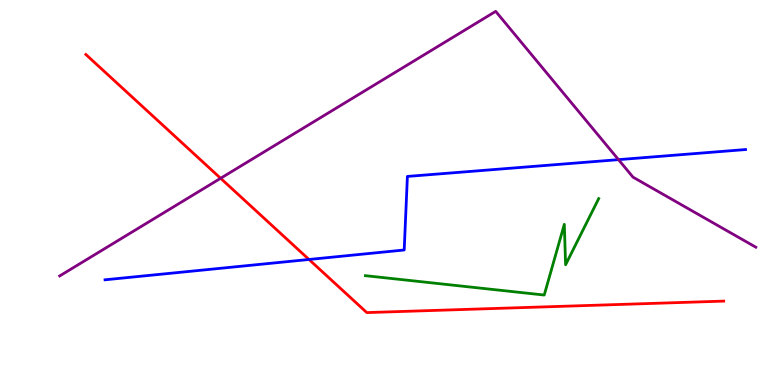[{'lines': ['blue', 'red'], 'intersections': [{'x': 3.99, 'y': 3.26}]}, {'lines': ['green', 'red'], 'intersections': []}, {'lines': ['purple', 'red'], 'intersections': [{'x': 2.85, 'y': 5.37}]}, {'lines': ['blue', 'green'], 'intersections': []}, {'lines': ['blue', 'purple'], 'intersections': [{'x': 7.98, 'y': 5.85}]}, {'lines': ['green', 'purple'], 'intersections': []}]